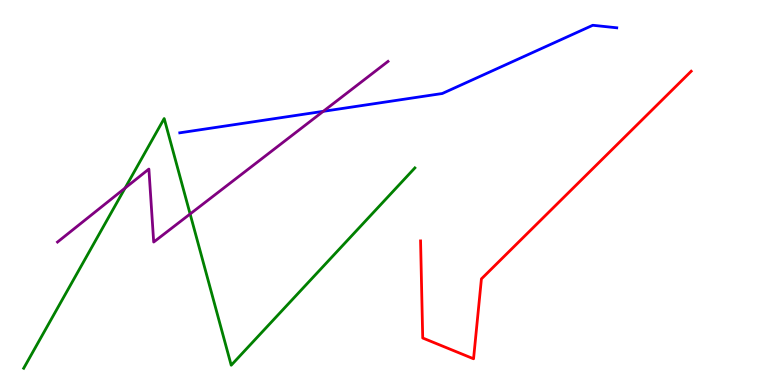[{'lines': ['blue', 'red'], 'intersections': []}, {'lines': ['green', 'red'], 'intersections': []}, {'lines': ['purple', 'red'], 'intersections': []}, {'lines': ['blue', 'green'], 'intersections': []}, {'lines': ['blue', 'purple'], 'intersections': [{'x': 4.17, 'y': 7.11}]}, {'lines': ['green', 'purple'], 'intersections': [{'x': 1.61, 'y': 5.11}, {'x': 2.45, 'y': 4.44}]}]